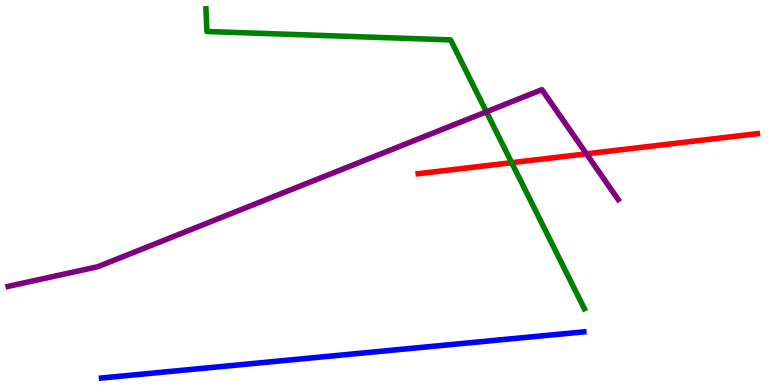[{'lines': ['blue', 'red'], 'intersections': []}, {'lines': ['green', 'red'], 'intersections': [{'x': 6.6, 'y': 5.77}]}, {'lines': ['purple', 'red'], 'intersections': [{'x': 7.57, 'y': 6.0}]}, {'lines': ['blue', 'green'], 'intersections': []}, {'lines': ['blue', 'purple'], 'intersections': []}, {'lines': ['green', 'purple'], 'intersections': [{'x': 6.28, 'y': 7.1}]}]